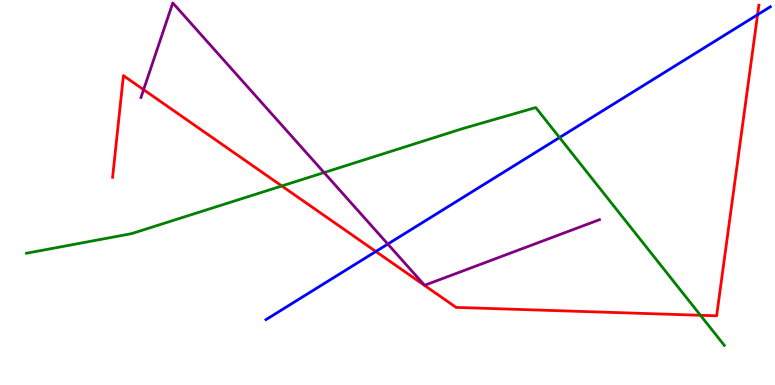[{'lines': ['blue', 'red'], 'intersections': [{'x': 4.85, 'y': 3.47}, {'x': 9.78, 'y': 9.62}]}, {'lines': ['green', 'red'], 'intersections': [{'x': 3.64, 'y': 5.17}, {'x': 9.04, 'y': 1.81}]}, {'lines': ['purple', 'red'], 'intersections': [{'x': 1.85, 'y': 7.67}]}, {'lines': ['blue', 'green'], 'intersections': [{'x': 7.22, 'y': 6.43}]}, {'lines': ['blue', 'purple'], 'intersections': [{'x': 5.0, 'y': 3.66}]}, {'lines': ['green', 'purple'], 'intersections': [{'x': 4.18, 'y': 5.52}]}]